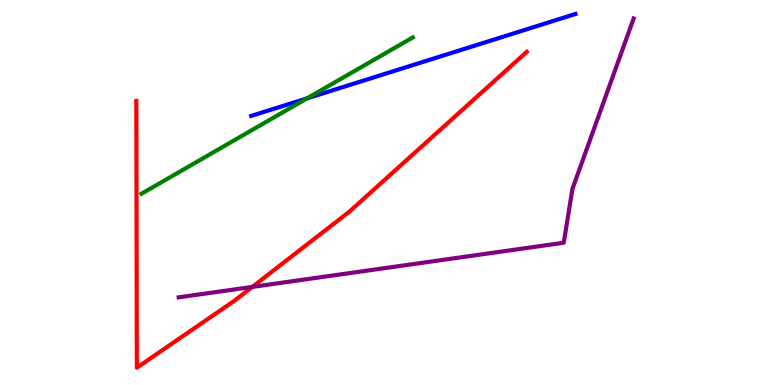[{'lines': ['blue', 'red'], 'intersections': []}, {'lines': ['green', 'red'], 'intersections': []}, {'lines': ['purple', 'red'], 'intersections': [{'x': 3.26, 'y': 2.55}]}, {'lines': ['blue', 'green'], 'intersections': [{'x': 3.96, 'y': 7.44}]}, {'lines': ['blue', 'purple'], 'intersections': []}, {'lines': ['green', 'purple'], 'intersections': []}]